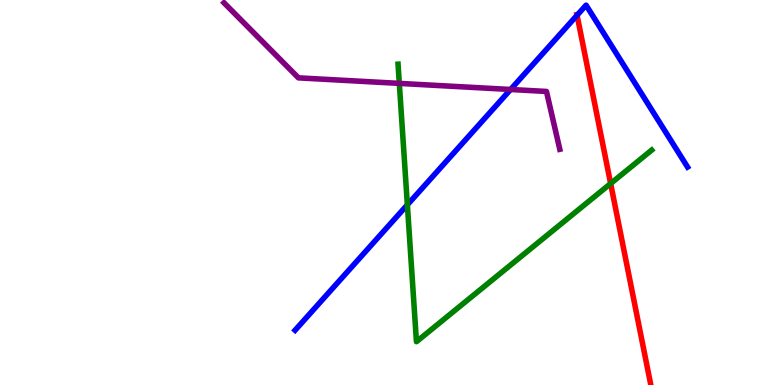[{'lines': ['blue', 'red'], 'intersections': [{'x': 7.45, 'y': 9.6}]}, {'lines': ['green', 'red'], 'intersections': [{'x': 7.88, 'y': 5.23}]}, {'lines': ['purple', 'red'], 'intersections': []}, {'lines': ['blue', 'green'], 'intersections': [{'x': 5.26, 'y': 4.68}]}, {'lines': ['blue', 'purple'], 'intersections': [{'x': 6.59, 'y': 7.68}]}, {'lines': ['green', 'purple'], 'intersections': [{'x': 5.15, 'y': 7.83}]}]